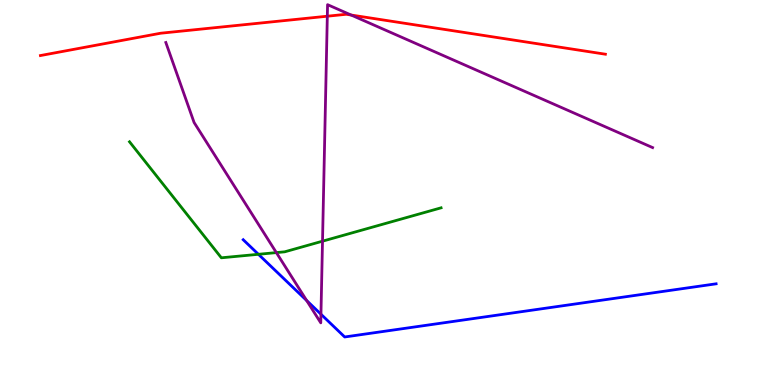[{'lines': ['blue', 'red'], 'intersections': []}, {'lines': ['green', 'red'], 'intersections': []}, {'lines': ['purple', 'red'], 'intersections': [{'x': 4.22, 'y': 9.58}, {'x': 4.53, 'y': 9.61}]}, {'lines': ['blue', 'green'], 'intersections': [{'x': 3.33, 'y': 3.39}]}, {'lines': ['blue', 'purple'], 'intersections': [{'x': 3.96, 'y': 2.19}, {'x': 4.14, 'y': 1.84}]}, {'lines': ['green', 'purple'], 'intersections': [{'x': 3.57, 'y': 3.44}, {'x': 4.16, 'y': 3.74}]}]